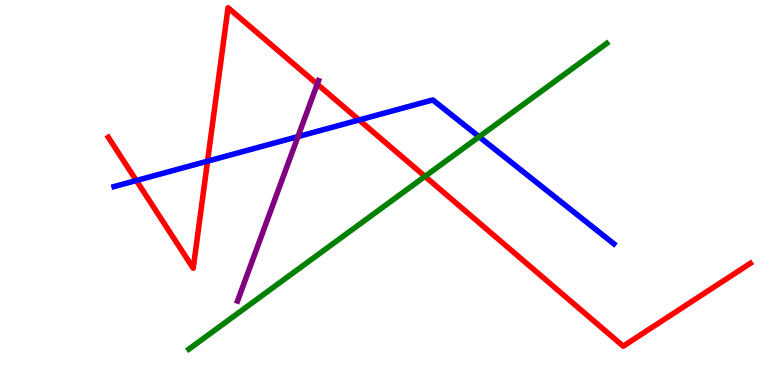[{'lines': ['blue', 'red'], 'intersections': [{'x': 1.76, 'y': 5.31}, {'x': 2.68, 'y': 5.81}, {'x': 4.63, 'y': 6.88}]}, {'lines': ['green', 'red'], 'intersections': [{'x': 5.48, 'y': 5.42}]}, {'lines': ['purple', 'red'], 'intersections': [{'x': 4.09, 'y': 7.81}]}, {'lines': ['blue', 'green'], 'intersections': [{'x': 6.18, 'y': 6.45}]}, {'lines': ['blue', 'purple'], 'intersections': [{'x': 3.84, 'y': 6.45}]}, {'lines': ['green', 'purple'], 'intersections': []}]